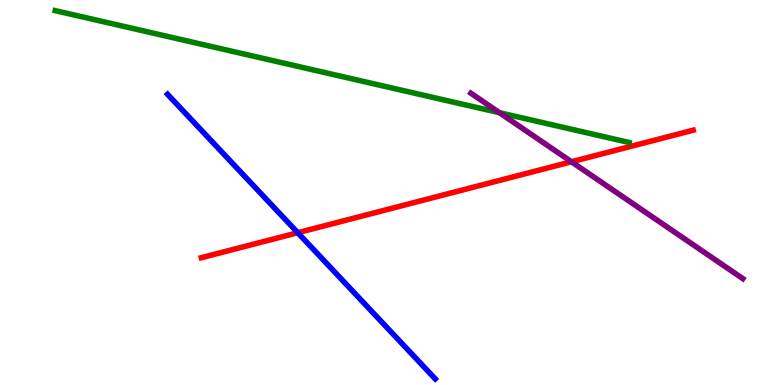[{'lines': ['blue', 'red'], 'intersections': [{'x': 3.84, 'y': 3.96}]}, {'lines': ['green', 'red'], 'intersections': []}, {'lines': ['purple', 'red'], 'intersections': [{'x': 7.37, 'y': 5.8}]}, {'lines': ['blue', 'green'], 'intersections': []}, {'lines': ['blue', 'purple'], 'intersections': []}, {'lines': ['green', 'purple'], 'intersections': [{'x': 6.44, 'y': 7.07}]}]